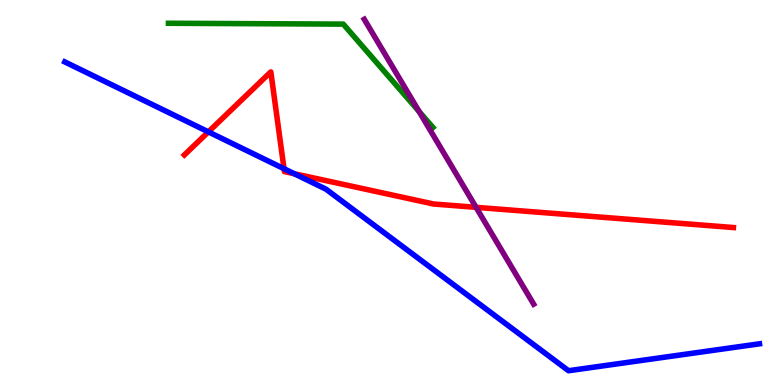[{'lines': ['blue', 'red'], 'intersections': [{'x': 2.69, 'y': 6.57}, {'x': 3.66, 'y': 5.62}, {'x': 3.8, 'y': 5.49}]}, {'lines': ['green', 'red'], 'intersections': []}, {'lines': ['purple', 'red'], 'intersections': [{'x': 6.14, 'y': 4.61}]}, {'lines': ['blue', 'green'], 'intersections': []}, {'lines': ['blue', 'purple'], 'intersections': []}, {'lines': ['green', 'purple'], 'intersections': [{'x': 5.41, 'y': 7.1}]}]